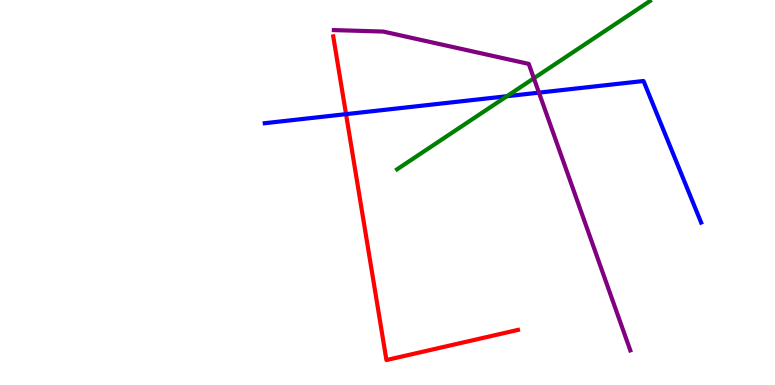[{'lines': ['blue', 'red'], 'intersections': [{'x': 4.46, 'y': 7.04}]}, {'lines': ['green', 'red'], 'intersections': []}, {'lines': ['purple', 'red'], 'intersections': []}, {'lines': ['blue', 'green'], 'intersections': [{'x': 6.54, 'y': 7.5}]}, {'lines': ['blue', 'purple'], 'intersections': [{'x': 6.95, 'y': 7.59}]}, {'lines': ['green', 'purple'], 'intersections': [{'x': 6.89, 'y': 7.97}]}]